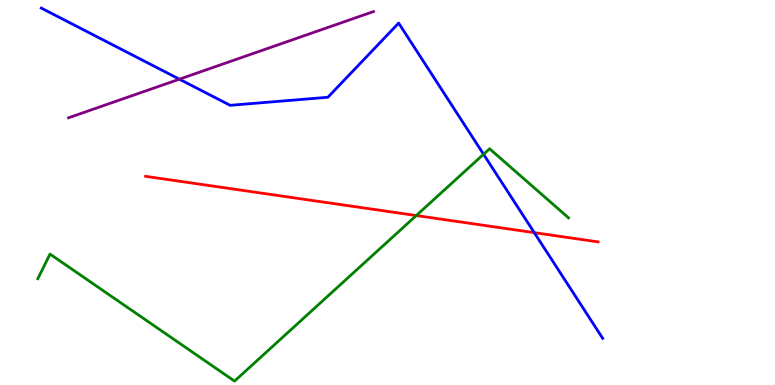[{'lines': ['blue', 'red'], 'intersections': [{'x': 6.89, 'y': 3.96}]}, {'lines': ['green', 'red'], 'intersections': [{'x': 5.37, 'y': 4.4}]}, {'lines': ['purple', 'red'], 'intersections': []}, {'lines': ['blue', 'green'], 'intersections': [{'x': 6.24, 'y': 5.99}]}, {'lines': ['blue', 'purple'], 'intersections': [{'x': 2.31, 'y': 7.94}]}, {'lines': ['green', 'purple'], 'intersections': []}]